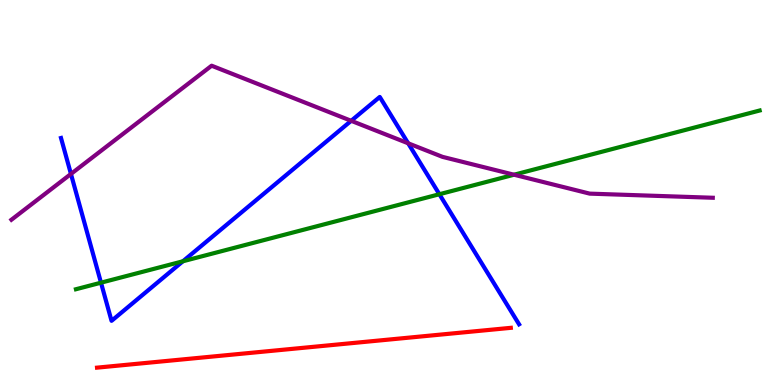[{'lines': ['blue', 'red'], 'intersections': []}, {'lines': ['green', 'red'], 'intersections': []}, {'lines': ['purple', 'red'], 'intersections': []}, {'lines': ['blue', 'green'], 'intersections': [{'x': 1.3, 'y': 2.66}, {'x': 2.36, 'y': 3.21}, {'x': 5.67, 'y': 4.95}]}, {'lines': ['blue', 'purple'], 'intersections': [{'x': 0.915, 'y': 5.48}, {'x': 4.53, 'y': 6.86}, {'x': 5.27, 'y': 6.28}]}, {'lines': ['green', 'purple'], 'intersections': [{'x': 6.63, 'y': 5.46}]}]